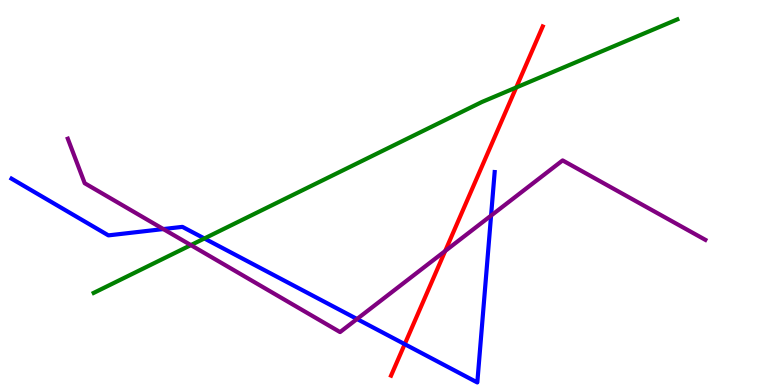[{'lines': ['blue', 'red'], 'intersections': [{'x': 5.22, 'y': 1.06}]}, {'lines': ['green', 'red'], 'intersections': [{'x': 6.66, 'y': 7.73}]}, {'lines': ['purple', 'red'], 'intersections': [{'x': 5.74, 'y': 3.48}]}, {'lines': ['blue', 'green'], 'intersections': [{'x': 2.64, 'y': 3.81}]}, {'lines': ['blue', 'purple'], 'intersections': [{'x': 2.11, 'y': 4.05}, {'x': 4.61, 'y': 1.71}, {'x': 6.34, 'y': 4.4}]}, {'lines': ['green', 'purple'], 'intersections': [{'x': 2.46, 'y': 3.63}]}]